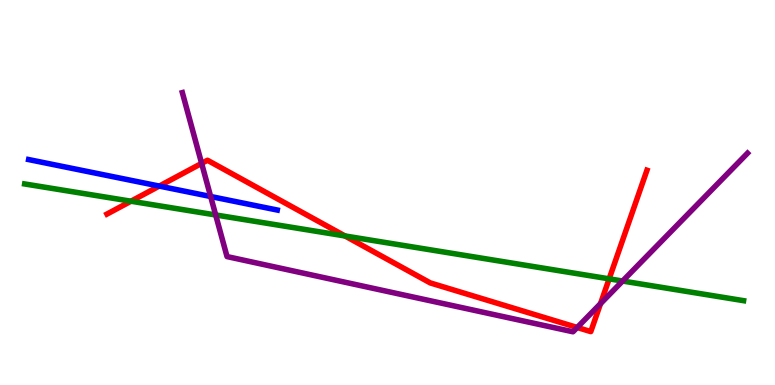[{'lines': ['blue', 'red'], 'intersections': [{'x': 2.05, 'y': 5.17}]}, {'lines': ['green', 'red'], 'intersections': [{'x': 1.69, 'y': 4.77}, {'x': 4.45, 'y': 3.87}, {'x': 7.86, 'y': 2.76}]}, {'lines': ['purple', 'red'], 'intersections': [{'x': 2.6, 'y': 5.76}, {'x': 7.45, 'y': 1.49}, {'x': 7.75, 'y': 2.11}]}, {'lines': ['blue', 'green'], 'intersections': []}, {'lines': ['blue', 'purple'], 'intersections': [{'x': 2.72, 'y': 4.9}]}, {'lines': ['green', 'purple'], 'intersections': [{'x': 2.78, 'y': 4.42}, {'x': 8.03, 'y': 2.7}]}]